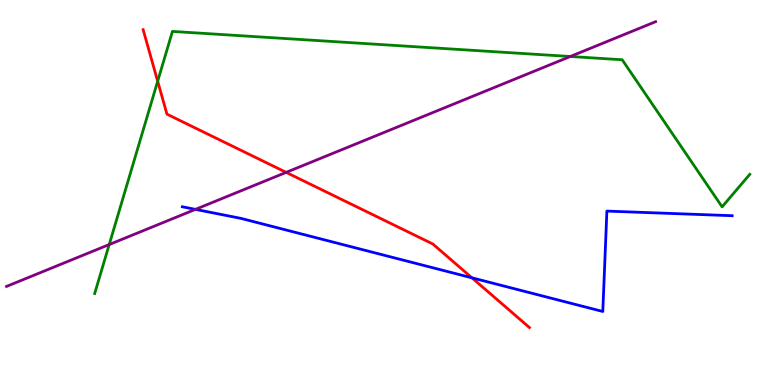[{'lines': ['blue', 'red'], 'intersections': [{'x': 6.09, 'y': 2.78}]}, {'lines': ['green', 'red'], 'intersections': [{'x': 2.03, 'y': 7.89}]}, {'lines': ['purple', 'red'], 'intersections': [{'x': 3.69, 'y': 5.52}]}, {'lines': ['blue', 'green'], 'intersections': []}, {'lines': ['blue', 'purple'], 'intersections': [{'x': 2.52, 'y': 4.56}]}, {'lines': ['green', 'purple'], 'intersections': [{'x': 1.41, 'y': 3.65}, {'x': 7.36, 'y': 8.53}]}]